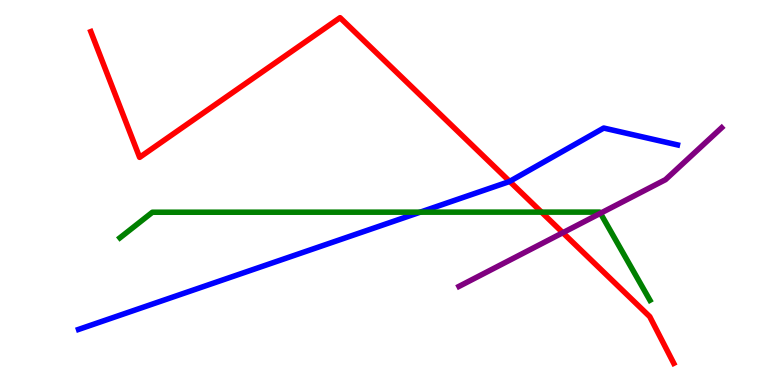[{'lines': ['blue', 'red'], 'intersections': [{'x': 6.58, 'y': 5.29}]}, {'lines': ['green', 'red'], 'intersections': [{'x': 6.99, 'y': 4.49}]}, {'lines': ['purple', 'red'], 'intersections': [{'x': 7.26, 'y': 3.96}]}, {'lines': ['blue', 'green'], 'intersections': [{'x': 5.42, 'y': 4.49}]}, {'lines': ['blue', 'purple'], 'intersections': []}, {'lines': ['green', 'purple'], 'intersections': [{'x': 7.75, 'y': 4.46}]}]